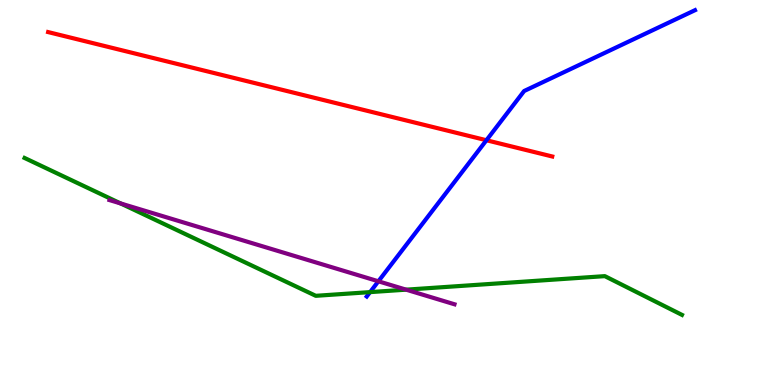[{'lines': ['blue', 'red'], 'intersections': [{'x': 6.28, 'y': 6.36}]}, {'lines': ['green', 'red'], 'intersections': []}, {'lines': ['purple', 'red'], 'intersections': []}, {'lines': ['blue', 'green'], 'intersections': [{'x': 4.78, 'y': 2.41}]}, {'lines': ['blue', 'purple'], 'intersections': [{'x': 4.88, 'y': 2.69}]}, {'lines': ['green', 'purple'], 'intersections': [{'x': 1.56, 'y': 4.72}, {'x': 5.24, 'y': 2.48}]}]